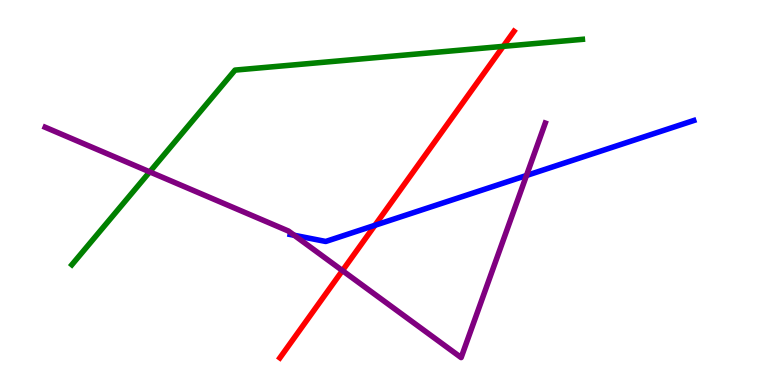[{'lines': ['blue', 'red'], 'intersections': [{'x': 4.84, 'y': 4.15}]}, {'lines': ['green', 'red'], 'intersections': [{'x': 6.49, 'y': 8.8}]}, {'lines': ['purple', 'red'], 'intersections': [{'x': 4.42, 'y': 2.97}]}, {'lines': ['blue', 'green'], 'intersections': []}, {'lines': ['blue', 'purple'], 'intersections': [{'x': 3.8, 'y': 3.89}, {'x': 6.79, 'y': 5.44}]}, {'lines': ['green', 'purple'], 'intersections': [{'x': 1.93, 'y': 5.54}]}]